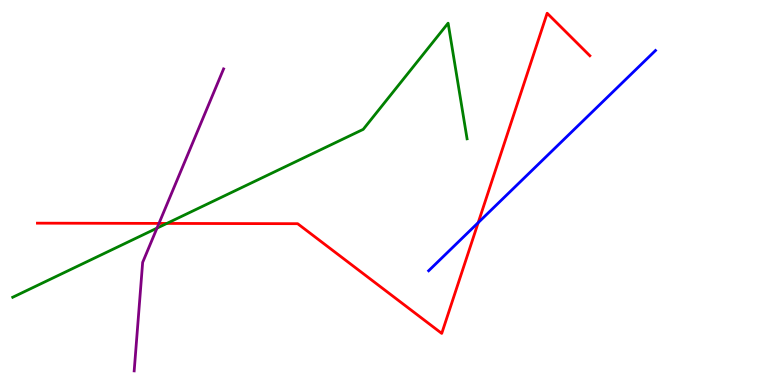[{'lines': ['blue', 'red'], 'intersections': [{'x': 6.17, 'y': 4.22}]}, {'lines': ['green', 'red'], 'intersections': [{'x': 2.15, 'y': 4.2}]}, {'lines': ['purple', 'red'], 'intersections': [{'x': 2.05, 'y': 4.2}]}, {'lines': ['blue', 'green'], 'intersections': []}, {'lines': ['blue', 'purple'], 'intersections': []}, {'lines': ['green', 'purple'], 'intersections': [{'x': 2.03, 'y': 4.07}]}]